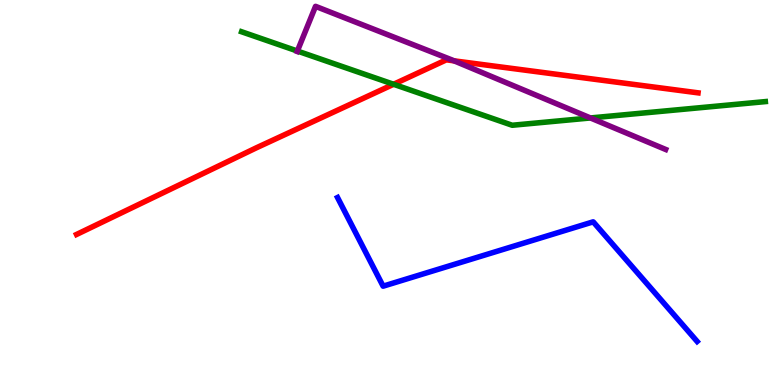[{'lines': ['blue', 'red'], 'intersections': []}, {'lines': ['green', 'red'], 'intersections': [{'x': 5.08, 'y': 7.81}]}, {'lines': ['purple', 'red'], 'intersections': [{'x': 5.86, 'y': 8.42}]}, {'lines': ['blue', 'green'], 'intersections': []}, {'lines': ['blue', 'purple'], 'intersections': []}, {'lines': ['green', 'purple'], 'intersections': [{'x': 3.84, 'y': 8.67}, {'x': 7.62, 'y': 6.94}]}]